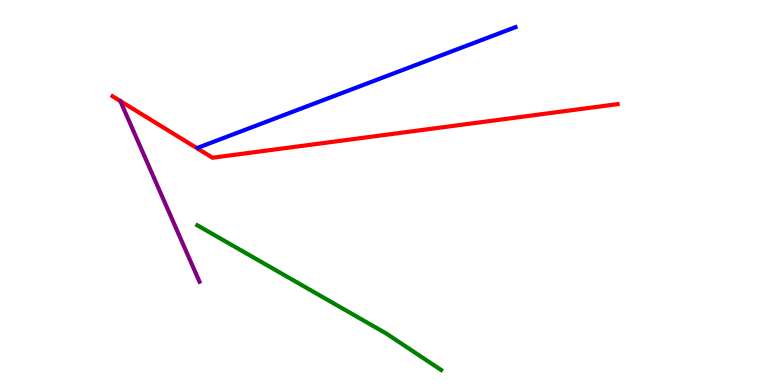[{'lines': ['blue', 'red'], 'intersections': []}, {'lines': ['green', 'red'], 'intersections': []}, {'lines': ['purple', 'red'], 'intersections': []}, {'lines': ['blue', 'green'], 'intersections': []}, {'lines': ['blue', 'purple'], 'intersections': []}, {'lines': ['green', 'purple'], 'intersections': []}]